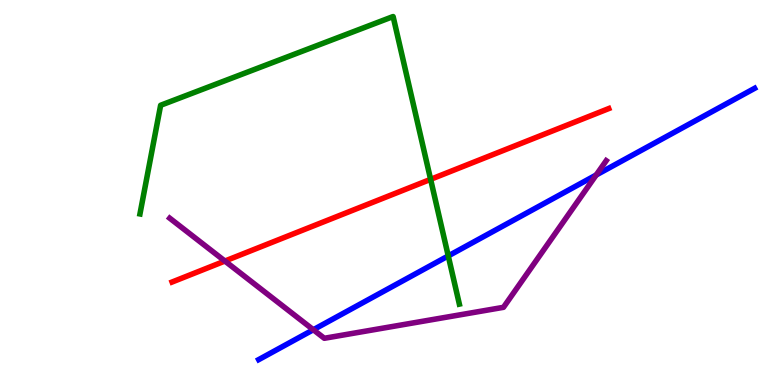[{'lines': ['blue', 'red'], 'intersections': []}, {'lines': ['green', 'red'], 'intersections': [{'x': 5.56, 'y': 5.34}]}, {'lines': ['purple', 'red'], 'intersections': [{'x': 2.9, 'y': 3.22}]}, {'lines': ['blue', 'green'], 'intersections': [{'x': 5.78, 'y': 3.35}]}, {'lines': ['blue', 'purple'], 'intersections': [{'x': 4.04, 'y': 1.44}, {'x': 7.69, 'y': 5.45}]}, {'lines': ['green', 'purple'], 'intersections': []}]